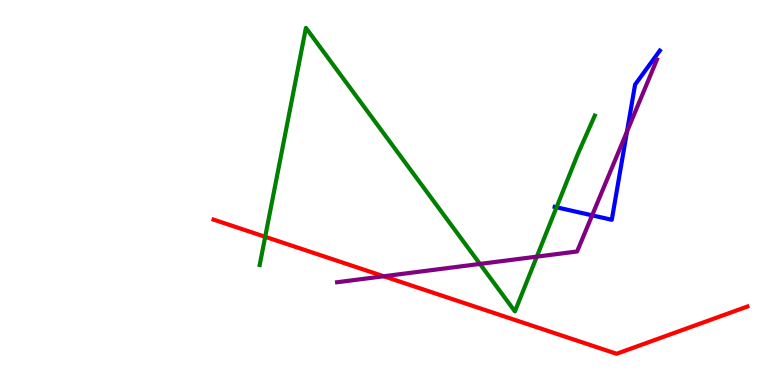[{'lines': ['blue', 'red'], 'intersections': []}, {'lines': ['green', 'red'], 'intersections': [{'x': 3.42, 'y': 3.85}]}, {'lines': ['purple', 'red'], 'intersections': [{'x': 4.95, 'y': 2.82}]}, {'lines': ['blue', 'green'], 'intersections': [{'x': 7.18, 'y': 4.62}]}, {'lines': ['blue', 'purple'], 'intersections': [{'x': 7.64, 'y': 4.41}, {'x': 8.09, 'y': 6.58}]}, {'lines': ['green', 'purple'], 'intersections': [{'x': 6.19, 'y': 3.14}, {'x': 6.93, 'y': 3.33}]}]